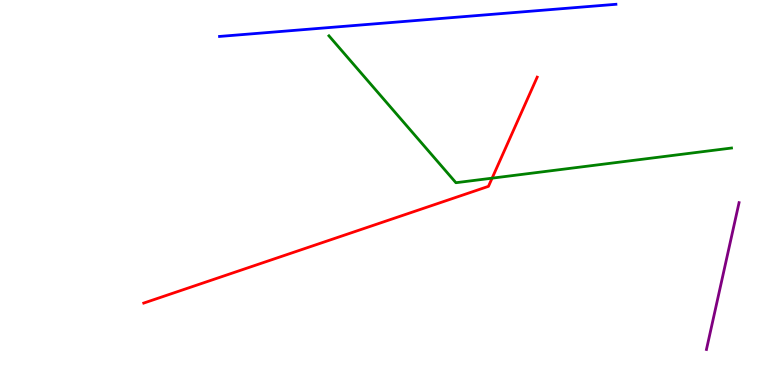[{'lines': ['blue', 'red'], 'intersections': []}, {'lines': ['green', 'red'], 'intersections': [{'x': 6.35, 'y': 5.37}]}, {'lines': ['purple', 'red'], 'intersections': []}, {'lines': ['blue', 'green'], 'intersections': []}, {'lines': ['blue', 'purple'], 'intersections': []}, {'lines': ['green', 'purple'], 'intersections': []}]